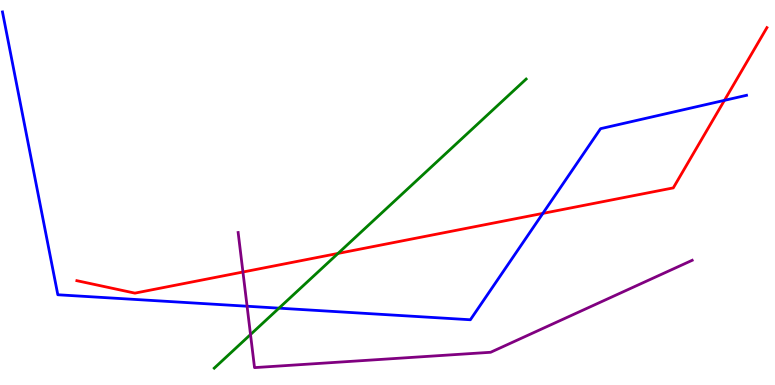[{'lines': ['blue', 'red'], 'intersections': [{'x': 7.0, 'y': 4.46}, {'x': 9.35, 'y': 7.39}]}, {'lines': ['green', 'red'], 'intersections': [{'x': 4.36, 'y': 3.42}]}, {'lines': ['purple', 'red'], 'intersections': [{'x': 3.13, 'y': 2.93}]}, {'lines': ['blue', 'green'], 'intersections': [{'x': 3.6, 'y': 2.0}]}, {'lines': ['blue', 'purple'], 'intersections': [{'x': 3.19, 'y': 2.05}]}, {'lines': ['green', 'purple'], 'intersections': [{'x': 3.23, 'y': 1.31}]}]